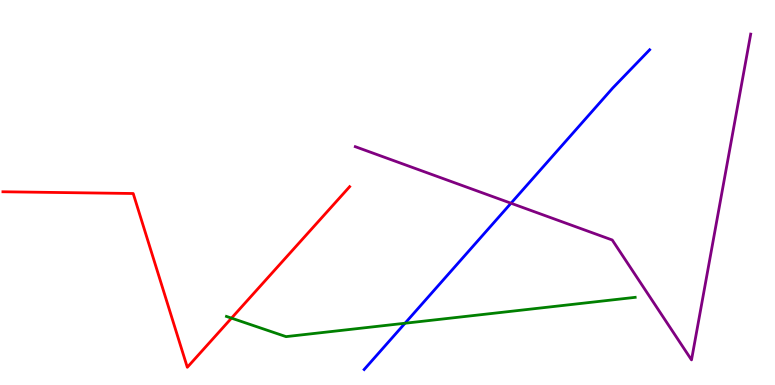[{'lines': ['blue', 'red'], 'intersections': []}, {'lines': ['green', 'red'], 'intersections': [{'x': 2.99, 'y': 1.74}]}, {'lines': ['purple', 'red'], 'intersections': []}, {'lines': ['blue', 'green'], 'intersections': [{'x': 5.23, 'y': 1.6}]}, {'lines': ['blue', 'purple'], 'intersections': [{'x': 6.59, 'y': 4.72}]}, {'lines': ['green', 'purple'], 'intersections': []}]